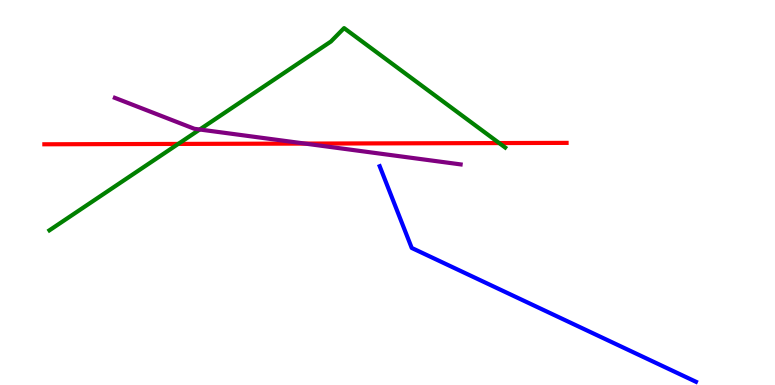[{'lines': ['blue', 'red'], 'intersections': []}, {'lines': ['green', 'red'], 'intersections': [{'x': 2.3, 'y': 6.26}, {'x': 6.44, 'y': 6.28}]}, {'lines': ['purple', 'red'], 'intersections': [{'x': 3.94, 'y': 6.27}]}, {'lines': ['blue', 'green'], 'intersections': []}, {'lines': ['blue', 'purple'], 'intersections': []}, {'lines': ['green', 'purple'], 'intersections': [{'x': 2.58, 'y': 6.64}]}]